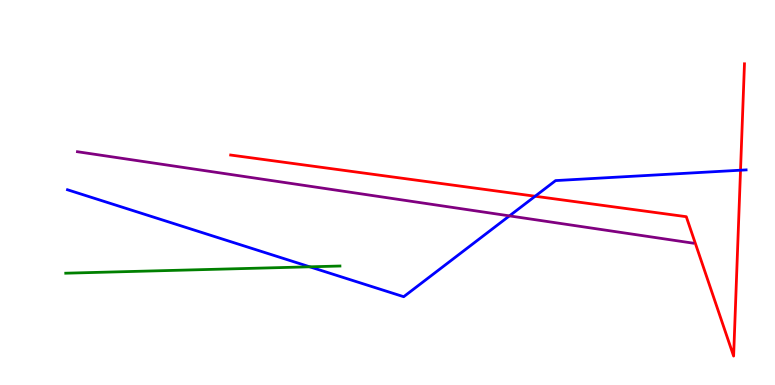[{'lines': ['blue', 'red'], 'intersections': [{'x': 6.9, 'y': 4.9}, {'x': 9.56, 'y': 5.58}]}, {'lines': ['green', 'red'], 'intersections': []}, {'lines': ['purple', 'red'], 'intersections': []}, {'lines': ['blue', 'green'], 'intersections': [{'x': 4.0, 'y': 3.07}]}, {'lines': ['blue', 'purple'], 'intersections': [{'x': 6.57, 'y': 4.39}]}, {'lines': ['green', 'purple'], 'intersections': []}]